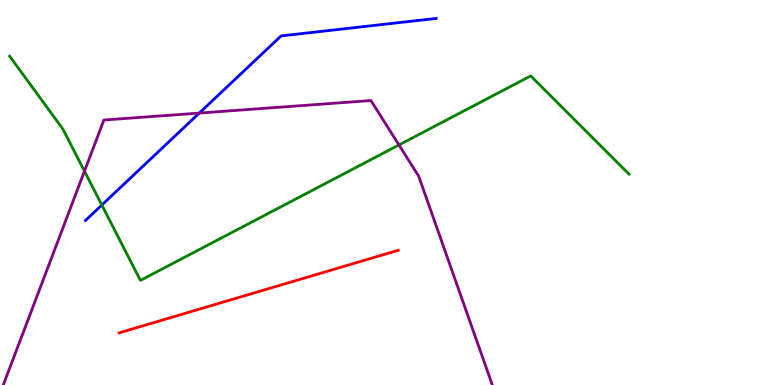[{'lines': ['blue', 'red'], 'intersections': []}, {'lines': ['green', 'red'], 'intersections': []}, {'lines': ['purple', 'red'], 'intersections': []}, {'lines': ['blue', 'green'], 'intersections': [{'x': 1.31, 'y': 4.67}]}, {'lines': ['blue', 'purple'], 'intersections': [{'x': 2.57, 'y': 7.06}]}, {'lines': ['green', 'purple'], 'intersections': [{'x': 1.09, 'y': 5.55}, {'x': 5.15, 'y': 6.24}]}]